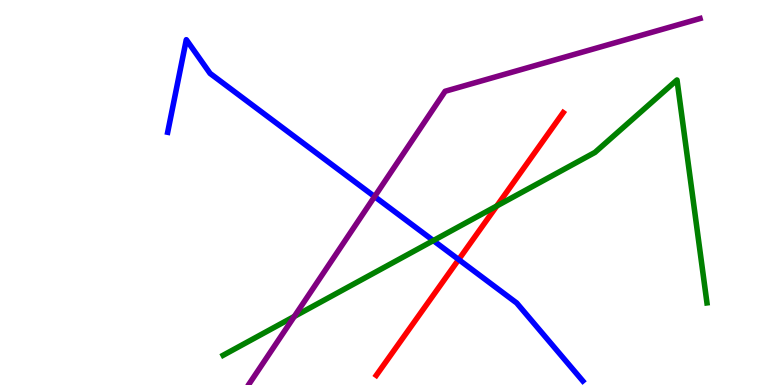[{'lines': ['blue', 'red'], 'intersections': [{'x': 5.92, 'y': 3.26}]}, {'lines': ['green', 'red'], 'intersections': [{'x': 6.41, 'y': 4.65}]}, {'lines': ['purple', 'red'], 'intersections': []}, {'lines': ['blue', 'green'], 'intersections': [{'x': 5.59, 'y': 3.75}]}, {'lines': ['blue', 'purple'], 'intersections': [{'x': 4.83, 'y': 4.89}]}, {'lines': ['green', 'purple'], 'intersections': [{'x': 3.8, 'y': 1.78}]}]